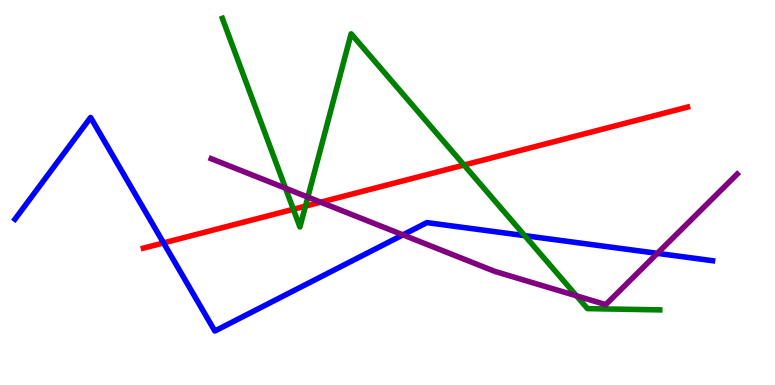[{'lines': ['blue', 'red'], 'intersections': [{'x': 2.11, 'y': 3.69}]}, {'lines': ['green', 'red'], 'intersections': [{'x': 3.79, 'y': 4.56}, {'x': 3.94, 'y': 4.65}, {'x': 5.99, 'y': 5.71}]}, {'lines': ['purple', 'red'], 'intersections': [{'x': 4.14, 'y': 4.75}]}, {'lines': ['blue', 'green'], 'intersections': [{'x': 6.77, 'y': 3.88}]}, {'lines': ['blue', 'purple'], 'intersections': [{'x': 5.2, 'y': 3.9}, {'x': 8.48, 'y': 3.42}]}, {'lines': ['green', 'purple'], 'intersections': [{'x': 3.68, 'y': 5.11}, {'x': 3.97, 'y': 4.88}, {'x': 7.44, 'y': 2.32}]}]